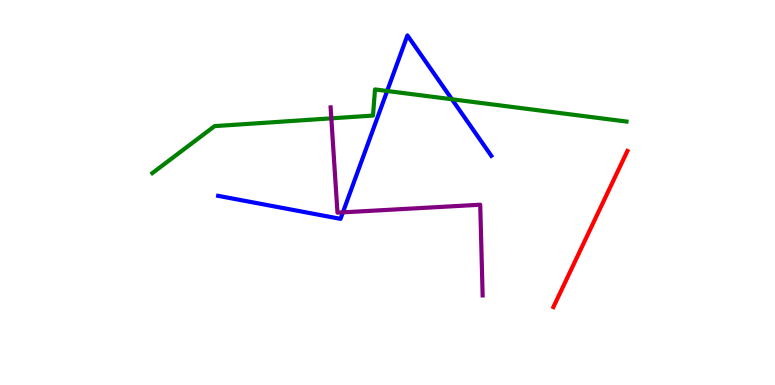[{'lines': ['blue', 'red'], 'intersections': []}, {'lines': ['green', 'red'], 'intersections': []}, {'lines': ['purple', 'red'], 'intersections': []}, {'lines': ['blue', 'green'], 'intersections': [{'x': 5.0, 'y': 7.64}, {'x': 5.83, 'y': 7.42}]}, {'lines': ['blue', 'purple'], 'intersections': [{'x': 4.42, 'y': 4.48}]}, {'lines': ['green', 'purple'], 'intersections': [{'x': 4.28, 'y': 6.93}]}]